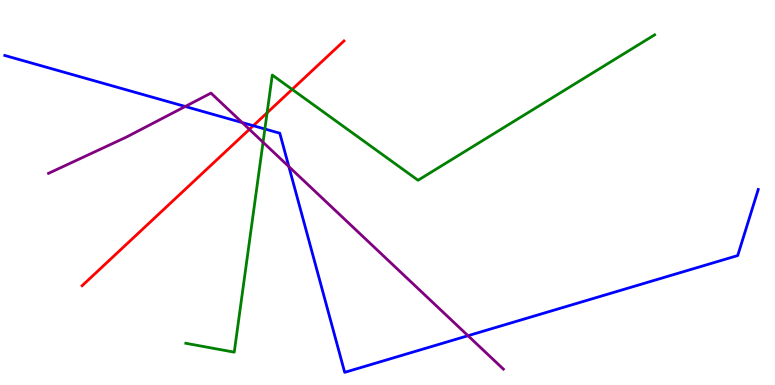[{'lines': ['blue', 'red'], 'intersections': [{'x': 3.27, 'y': 6.73}]}, {'lines': ['green', 'red'], 'intersections': [{'x': 3.45, 'y': 7.07}, {'x': 3.77, 'y': 7.68}]}, {'lines': ['purple', 'red'], 'intersections': [{'x': 3.22, 'y': 6.64}]}, {'lines': ['blue', 'green'], 'intersections': [{'x': 3.42, 'y': 6.65}]}, {'lines': ['blue', 'purple'], 'intersections': [{'x': 2.39, 'y': 7.23}, {'x': 3.13, 'y': 6.82}, {'x': 3.73, 'y': 5.67}, {'x': 6.04, 'y': 1.28}]}, {'lines': ['green', 'purple'], 'intersections': [{'x': 3.39, 'y': 6.3}]}]